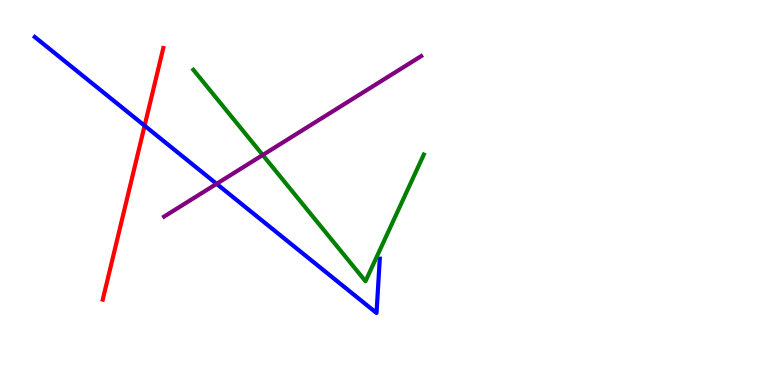[{'lines': ['blue', 'red'], 'intersections': [{'x': 1.87, 'y': 6.74}]}, {'lines': ['green', 'red'], 'intersections': []}, {'lines': ['purple', 'red'], 'intersections': []}, {'lines': ['blue', 'green'], 'intersections': []}, {'lines': ['blue', 'purple'], 'intersections': [{'x': 2.79, 'y': 5.23}]}, {'lines': ['green', 'purple'], 'intersections': [{'x': 3.39, 'y': 5.97}]}]